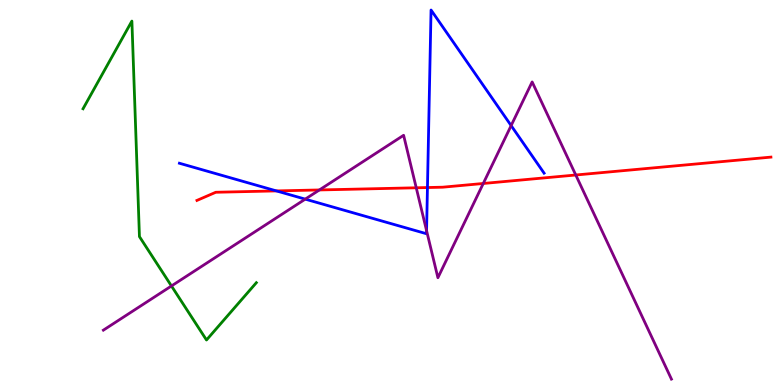[{'lines': ['blue', 'red'], 'intersections': [{'x': 3.57, 'y': 5.04}, {'x': 5.52, 'y': 5.13}]}, {'lines': ['green', 'red'], 'intersections': []}, {'lines': ['purple', 'red'], 'intersections': [{'x': 4.12, 'y': 5.07}, {'x': 5.37, 'y': 5.12}, {'x': 6.24, 'y': 5.23}, {'x': 7.43, 'y': 5.45}]}, {'lines': ['blue', 'green'], 'intersections': []}, {'lines': ['blue', 'purple'], 'intersections': [{'x': 3.94, 'y': 4.83}, {'x': 5.5, 'y': 4.01}, {'x': 6.6, 'y': 6.74}]}, {'lines': ['green', 'purple'], 'intersections': [{'x': 2.21, 'y': 2.57}]}]